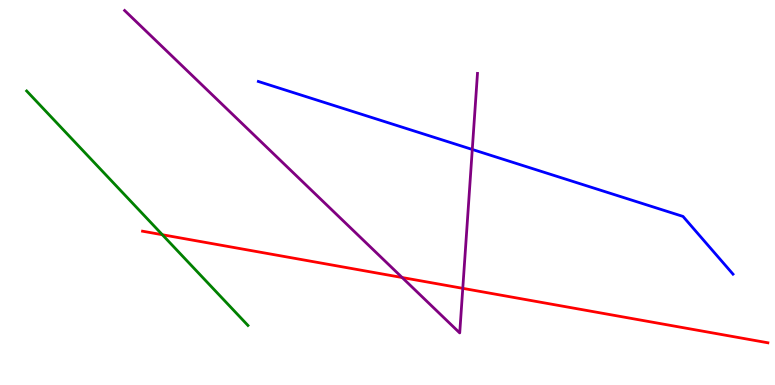[{'lines': ['blue', 'red'], 'intersections': []}, {'lines': ['green', 'red'], 'intersections': [{'x': 2.09, 'y': 3.9}]}, {'lines': ['purple', 'red'], 'intersections': [{'x': 5.19, 'y': 2.79}, {'x': 5.97, 'y': 2.51}]}, {'lines': ['blue', 'green'], 'intersections': []}, {'lines': ['blue', 'purple'], 'intersections': [{'x': 6.09, 'y': 6.12}]}, {'lines': ['green', 'purple'], 'intersections': []}]